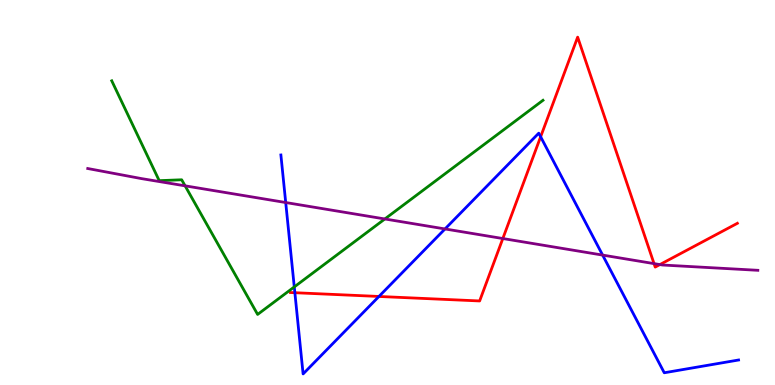[{'lines': ['blue', 'red'], 'intersections': [{'x': 3.8, 'y': 2.4}, {'x': 4.89, 'y': 2.3}, {'x': 6.98, 'y': 6.45}]}, {'lines': ['green', 'red'], 'intersections': []}, {'lines': ['purple', 'red'], 'intersections': [{'x': 6.49, 'y': 3.8}, {'x': 8.44, 'y': 3.15}, {'x': 8.51, 'y': 3.13}]}, {'lines': ['blue', 'green'], 'intersections': [{'x': 3.8, 'y': 2.55}]}, {'lines': ['blue', 'purple'], 'intersections': [{'x': 3.69, 'y': 4.74}, {'x': 5.74, 'y': 4.05}, {'x': 7.78, 'y': 3.37}]}, {'lines': ['green', 'purple'], 'intersections': [{'x': 2.39, 'y': 5.17}, {'x': 4.97, 'y': 4.31}]}]